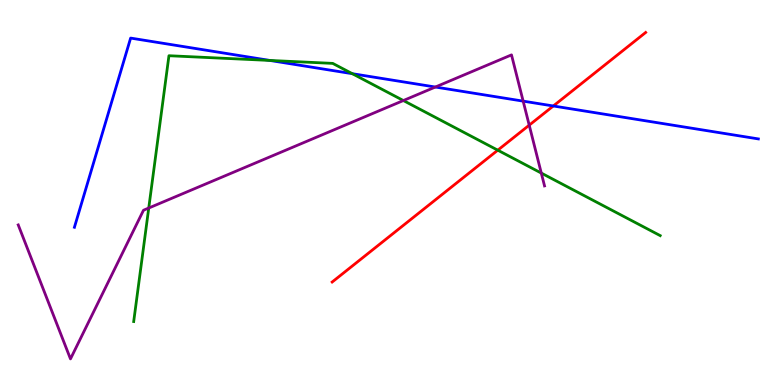[{'lines': ['blue', 'red'], 'intersections': [{'x': 7.14, 'y': 7.25}]}, {'lines': ['green', 'red'], 'intersections': [{'x': 6.42, 'y': 6.1}]}, {'lines': ['purple', 'red'], 'intersections': [{'x': 6.83, 'y': 6.75}]}, {'lines': ['blue', 'green'], 'intersections': [{'x': 3.48, 'y': 8.43}, {'x': 4.55, 'y': 8.09}]}, {'lines': ['blue', 'purple'], 'intersections': [{'x': 5.62, 'y': 7.74}, {'x': 6.75, 'y': 7.37}]}, {'lines': ['green', 'purple'], 'intersections': [{'x': 1.92, 'y': 4.6}, {'x': 5.2, 'y': 7.39}, {'x': 6.98, 'y': 5.5}]}]